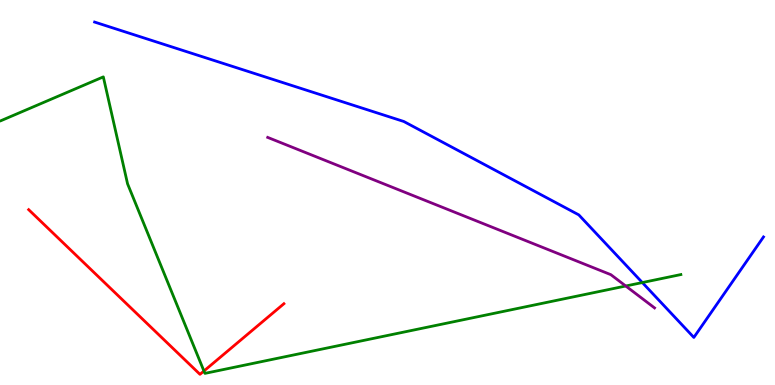[{'lines': ['blue', 'red'], 'intersections': []}, {'lines': ['green', 'red'], 'intersections': [{'x': 2.63, 'y': 0.364}]}, {'lines': ['purple', 'red'], 'intersections': []}, {'lines': ['blue', 'green'], 'intersections': [{'x': 8.29, 'y': 2.66}]}, {'lines': ['blue', 'purple'], 'intersections': []}, {'lines': ['green', 'purple'], 'intersections': [{'x': 8.07, 'y': 2.57}]}]